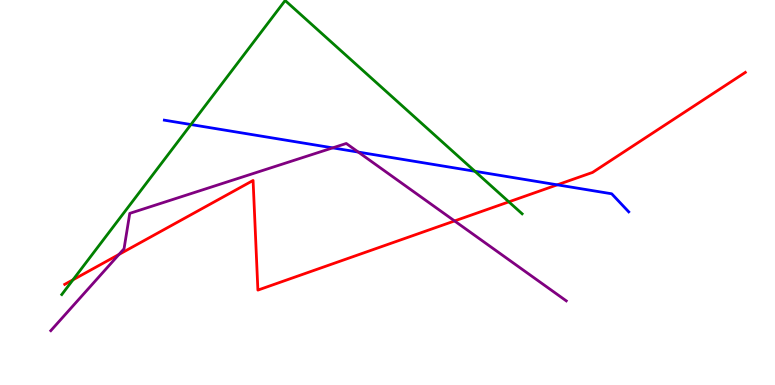[{'lines': ['blue', 'red'], 'intersections': [{'x': 7.19, 'y': 5.2}]}, {'lines': ['green', 'red'], 'intersections': [{'x': 0.942, 'y': 2.73}, {'x': 6.57, 'y': 4.76}]}, {'lines': ['purple', 'red'], 'intersections': [{'x': 1.54, 'y': 3.39}, {'x': 5.87, 'y': 4.26}]}, {'lines': ['blue', 'green'], 'intersections': [{'x': 2.46, 'y': 6.77}, {'x': 6.13, 'y': 5.55}]}, {'lines': ['blue', 'purple'], 'intersections': [{'x': 4.29, 'y': 6.16}, {'x': 4.62, 'y': 6.05}]}, {'lines': ['green', 'purple'], 'intersections': []}]